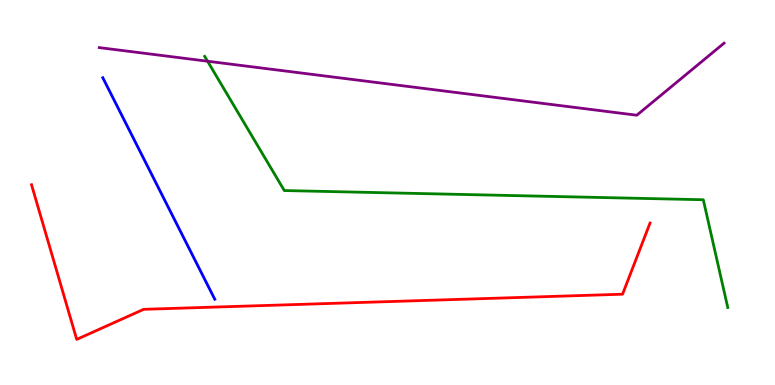[{'lines': ['blue', 'red'], 'intersections': []}, {'lines': ['green', 'red'], 'intersections': []}, {'lines': ['purple', 'red'], 'intersections': []}, {'lines': ['blue', 'green'], 'intersections': []}, {'lines': ['blue', 'purple'], 'intersections': []}, {'lines': ['green', 'purple'], 'intersections': [{'x': 2.68, 'y': 8.41}]}]